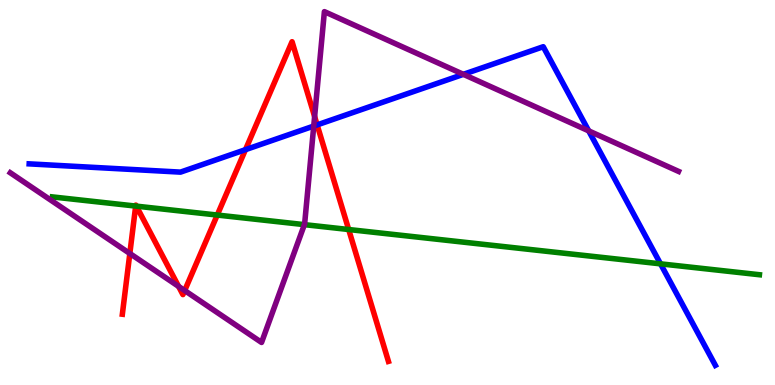[{'lines': ['blue', 'red'], 'intersections': [{'x': 3.17, 'y': 6.11}, {'x': 4.09, 'y': 6.76}]}, {'lines': ['green', 'red'], 'intersections': [{'x': 1.75, 'y': 4.65}, {'x': 1.76, 'y': 4.65}, {'x': 2.8, 'y': 4.41}, {'x': 4.5, 'y': 4.04}]}, {'lines': ['purple', 'red'], 'intersections': [{'x': 1.68, 'y': 3.42}, {'x': 2.3, 'y': 2.56}, {'x': 2.38, 'y': 2.45}, {'x': 4.06, 'y': 6.97}]}, {'lines': ['blue', 'green'], 'intersections': [{'x': 8.52, 'y': 3.15}]}, {'lines': ['blue', 'purple'], 'intersections': [{'x': 4.05, 'y': 6.73}, {'x': 5.98, 'y': 8.07}, {'x': 7.6, 'y': 6.6}]}, {'lines': ['green', 'purple'], 'intersections': [{'x': 3.93, 'y': 4.17}]}]